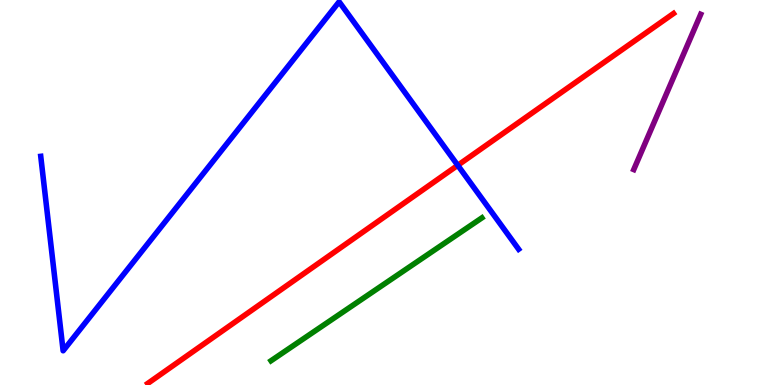[{'lines': ['blue', 'red'], 'intersections': [{'x': 5.91, 'y': 5.71}]}, {'lines': ['green', 'red'], 'intersections': []}, {'lines': ['purple', 'red'], 'intersections': []}, {'lines': ['blue', 'green'], 'intersections': []}, {'lines': ['blue', 'purple'], 'intersections': []}, {'lines': ['green', 'purple'], 'intersections': []}]